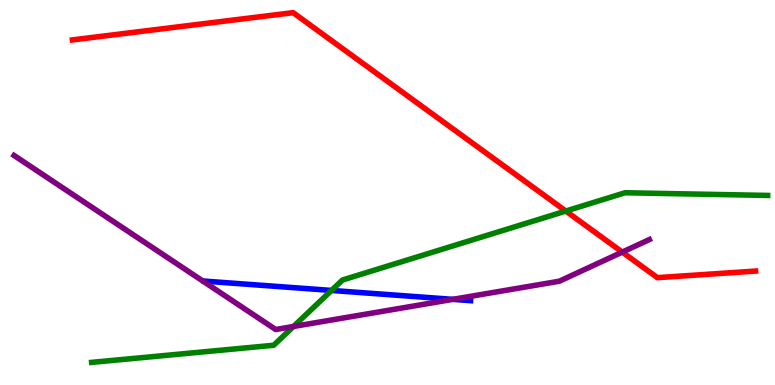[{'lines': ['blue', 'red'], 'intersections': []}, {'lines': ['green', 'red'], 'intersections': [{'x': 7.3, 'y': 4.52}]}, {'lines': ['purple', 'red'], 'intersections': [{'x': 8.03, 'y': 3.45}]}, {'lines': ['blue', 'green'], 'intersections': [{'x': 4.28, 'y': 2.46}]}, {'lines': ['blue', 'purple'], 'intersections': [{'x': 5.84, 'y': 2.22}]}, {'lines': ['green', 'purple'], 'intersections': [{'x': 3.79, 'y': 1.52}]}]